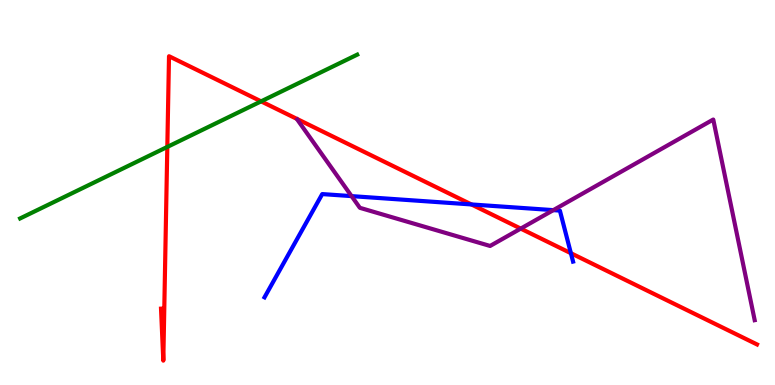[{'lines': ['blue', 'red'], 'intersections': [{'x': 6.08, 'y': 4.69}, {'x': 7.37, 'y': 3.42}]}, {'lines': ['green', 'red'], 'intersections': [{'x': 2.16, 'y': 6.18}, {'x': 3.37, 'y': 7.37}]}, {'lines': ['purple', 'red'], 'intersections': [{'x': 6.72, 'y': 4.06}]}, {'lines': ['blue', 'green'], 'intersections': []}, {'lines': ['blue', 'purple'], 'intersections': [{'x': 4.54, 'y': 4.91}, {'x': 7.14, 'y': 4.54}]}, {'lines': ['green', 'purple'], 'intersections': []}]